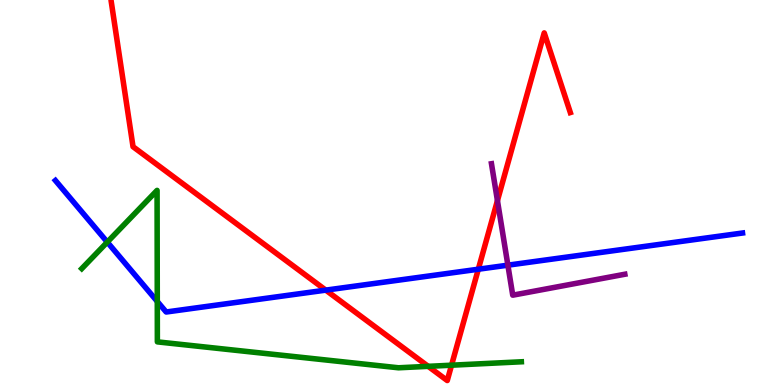[{'lines': ['blue', 'red'], 'intersections': [{'x': 4.2, 'y': 2.46}, {'x': 6.17, 'y': 3.01}]}, {'lines': ['green', 'red'], 'intersections': [{'x': 5.53, 'y': 0.485}, {'x': 5.83, 'y': 0.514}]}, {'lines': ['purple', 'red'], 'intersections': [{'x': 6.42, 'y': 4.79}]}, {'lines': ['blue', 'green'], 'intersections': [{'x': 1.38, 'y': 3.71}, {'x': 2.03, 'y': 2.17}]}, {'lines': ['blue', 'purple'], 'intersections': [{'x': 6.55, 'y': 3.11}]}, {'lines': ['green', 'purple'], 'intersections': []}]